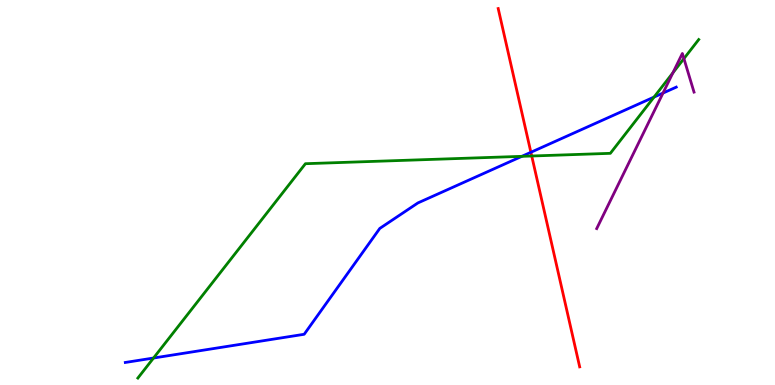[{'lines': ['blue', 'red'], 'intersections': [{'x': 6.85, 'y': 6.04}]}, {'lines': ['green', 'red'], 'intersections': [{'x': 6.86, 'y': 5.95}]}, {'lines': ['purple', 'red'], 'intersections': []}, {'lines': ['blue', 'green'], 'intersections': [{'x': 1.98, 'y': 0.701}, {'x': 6.73, 'y': 5.94}, {'x': 8.44, 'y': 7.48}]}, {'lines': ['blue', 'purple'], 'intersections': [{'x': 8.55, 'y': 7.58}]}, {'lines': ['green', 'purple'], 'intersections': [{'x': 8.68, 'y': 8.11}, {'x': 8.82, 'y': 8.48}]}]